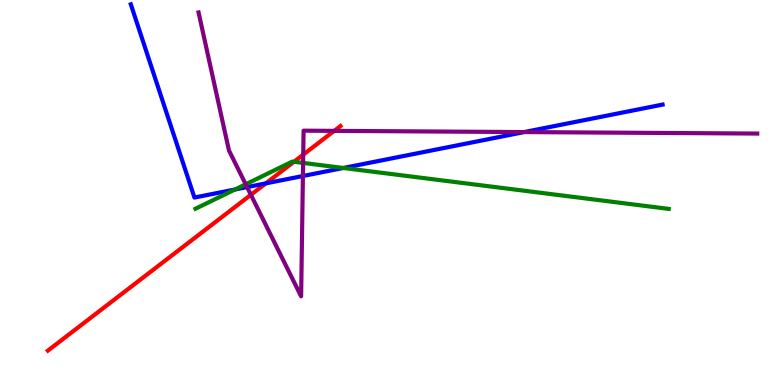[{'lines': ['blue', 'red'], 'intersections': [{'x': 3.43, 'y': 5.24}]}, {'lines': ['green', 'red'], 'intersections': [{'x': 3.79, 'y': 5.8}]}, {'lines': ['purple', 'red'], 'intersections': [{'x': 3.24, 'y': 4.94}, {'x': 3.91, 'y': 5.98}, {'x': 4.31, 'y': 6.6}]}, {'lines': ['blue', 'green'], 'intersections': [{'x': 3.03, 'y': 5.08}, {'x': 4.43, 'y': 5.64}]}, {'lines': ['blue', 'purple'], 'intersections': [{'x': 3.19, 'y': 5.14}, {'x': 3.91, 'y': 5.43}, {'x': 6.76, 'y': 6.57}]}, {'lines': ['green', 'purple'], 'intersections': [{'x': 3.17, 'y': 5.21}, {'x': 3.91, 'y': 5.77}]}]